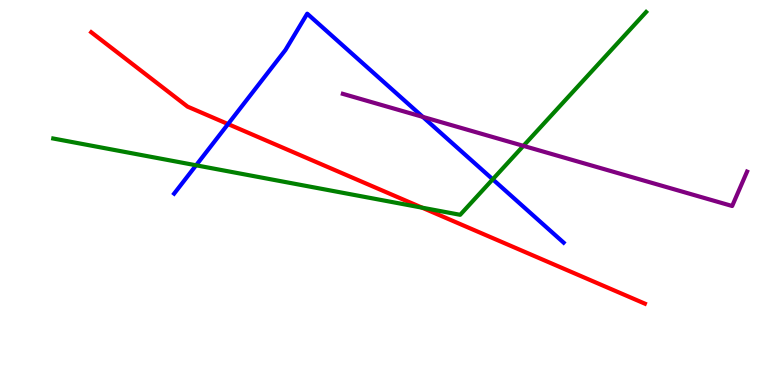[{'lines': ['blue', 'red'], 'intersections': [{'x': 2.94, 'y': 6.78}]}, {'lines': ['green', 'red'], 'intersections': [{'x': 5.45, 'y': 4.61}]}, {'lines': ['purple', 'red'], 'intersections': []}, {'lines': ['blue', 'green'], 'intersections': [{'x': 2.53, 'y': 5.71}, {'x': 6.36, 'y': 5.34}]}, {'lines': ['blue', 'purple'], 'intersections': [{'x': 5.46, 'y': 6.96}]}, {'lines': ['green', 'purple'], 'intersections': [{'x': 6.75, 'y': 6.21}]}]